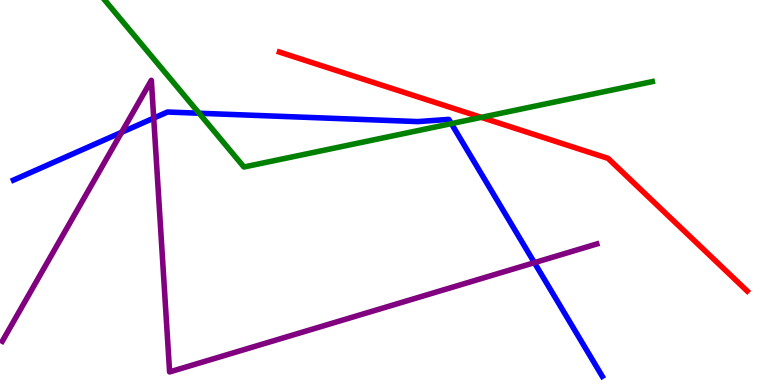[{'lines': ['blue', 'red'], 'intersections': []}, {'lines': ['green', 'red'], 'intersections': [{'x': 6.21, 'y': 6.95}]}, {'lines': ['purple', 'red'], 'intersections': []}, {'lines': ['blue', 'green'], 'intersections': [{'x': 2.57, 'y': 7.06}, {'x': 5.82, 'y': 6.79}]}, {'lines': ['blue', 'purple'], 'intersections': [{'x': 1.57, 'y': 6.56}, {'x': 1.98, 'y': 6.93}, {'x': 6.9, 'y': 3.18}]}, {'lines': ['green', 'purple'], 'intersections': []}]